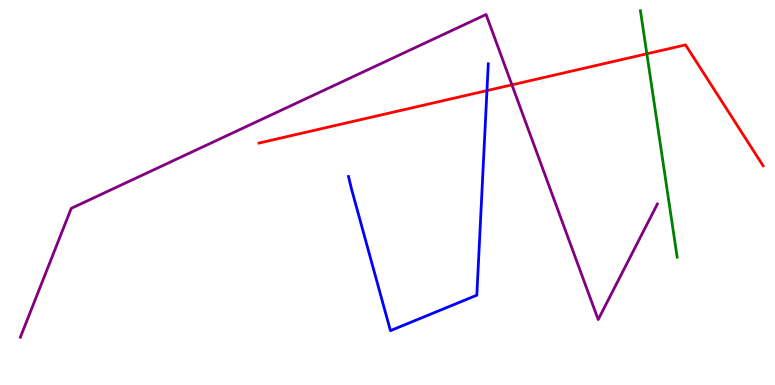[{'lines': ['blue', 'red'], 'intersections': [{'x': 6.28, 'y': 7.65}]}, {'lines': ['green', 'red'], 'intersections': [{'x': 8.35, 'y': 8.6}]}, {'lines': ['purple', 'red'], 'intersections': [{'x': 6.61, 'y': 7.8}]}, {'lines': ['blue', 'green'], 'intersections': []}, {'lines': ['blue', 'purple'], 'intersections': []}, {'lines': ['green', 'purple'], 'intersections': []}]